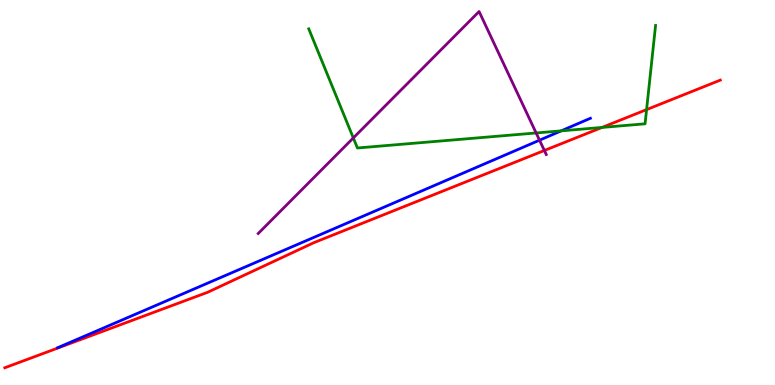[{'lines': ['blue', 'red'], 'intersections': []}, {'lines': ['green', 'red'], 'intersections': [{'x': 7.77, 'y': 6.69}, {'x': 8.34, 'y': 7.15}]}, {'lines': ['purple', 'red'], 'intersections': [{'x': 7.02, 'y': 6.09}]}, {'lines': ['blue', 'green'], 'intersections': [{'x': 7.24, 'y': 6.6}]}, {'lines': ['blue', 'purple'], 'intersections': [{'x': 6.96, 'y': 6.36}]}, {'lines': ['green', 'purple'], 'intersections': [{'x': 4.56, 'y': 6.42}, {'x': 6.92, 'y': 6.55}]}]